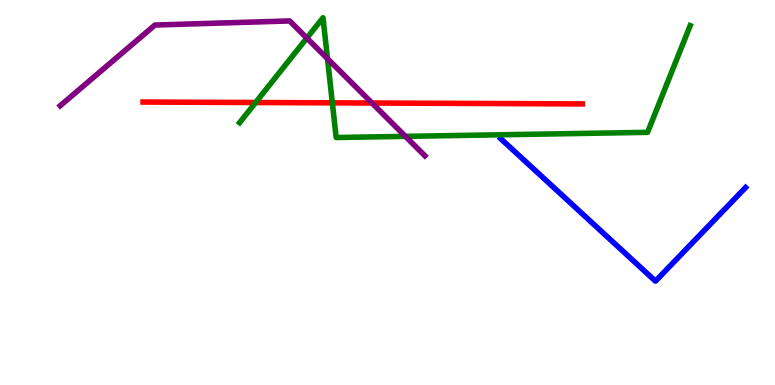[{'lines': ['blue', 'red'], 'intersections': []}, {'lines': ['green', 'red'], 'intersections': [{'x': 3.3, 'y': 7.34}, {'x': 4.29, 'y': 7.33}]}, {'lines': ['purple', 'red'], 'intersections': [{'x': 4.8, 'y': 7.32}]}, {'lines': ['blue', 'green'], 'intersections': []}, {'lines': ['blue', 'purple'], 'intersections': []}, {'lines': ['green', 'purple'], 'intersections': [{'x': 3.96, 'y': 9.01}, {'x': 4.23, 'y': 8.48}, {'x': 5.23, 'y': 6.46}]}]